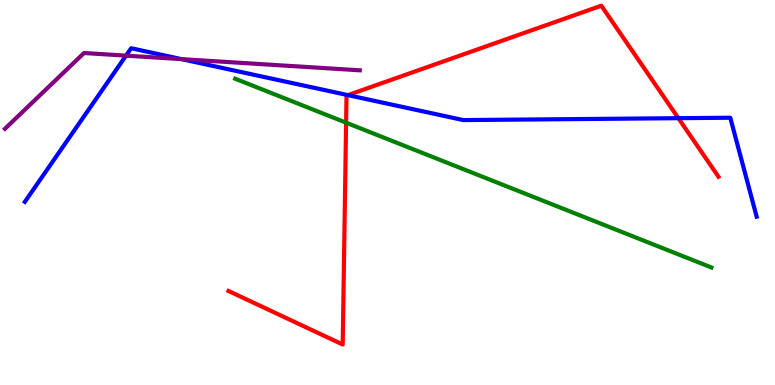[{'lines': ['blue', 'red'], 'intersections': [{'x': 4.49, 'y': 7.53}, {'x': 8.75, 'y': 6.93}]}, {'lines': ['green', 'red'], 'intersections': [{'x': 4.47, 'y': 6.81}]}, {'lines': ['purple', 'red'], 'intersections': []}, {'lines': ['blue', 'green'], 'intersections': []}, {'lines': ['blue', 'purple'], 'intersections': [{'x': 1.63, 'y': 8.55}, {'x': 2.34, 'y': 8.46}]}, {'lines': ['green', 'purple'], 'intersections': []}]